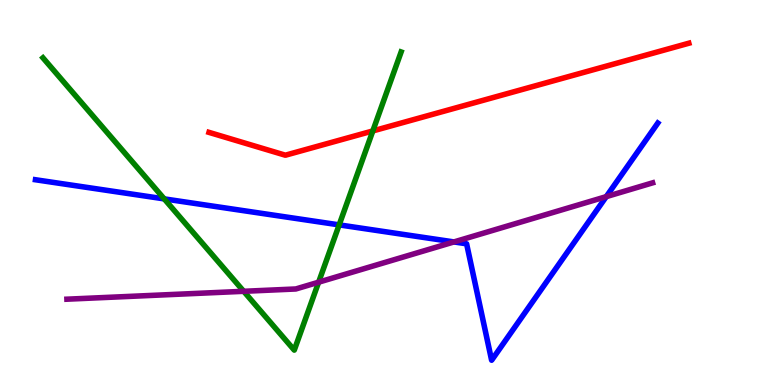[{'lines': ['blue', 'red'], 'intersections': []}, {'lines': ['green', 'red'], 'intersections': [{'x': 4.81, 'y': 6.6}]}, {'lines': ['purple', 'red'], 'intersections': []}, {'lines': ['blue', 'green'], 'intersections': [{'x': 2.12, 'y': 4.83}, {'x': 4.38, 'y': 4.16}]}, {'lines': ['blue', 'purple'], 'intersections': [{'x': 5.86, 'y': 3.72}, {'x': 7.82, 'y': 4.89}]}, {'lines': ['green', 'purple'], 'intersections': [{'x': 3.14, 'y': 2.43}, {'x': 4.11, 'y': 2.67}]}]